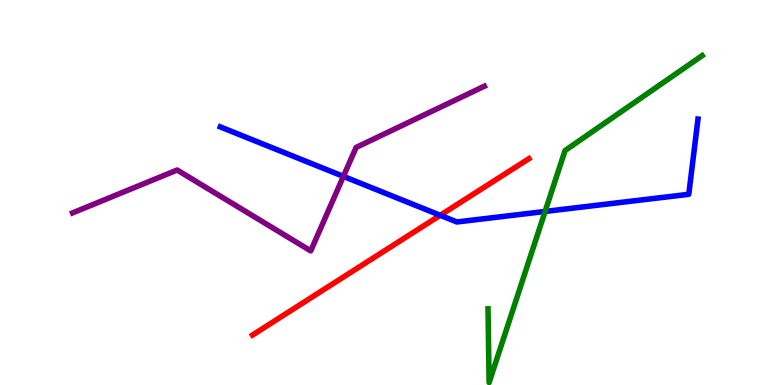[{'lines': ['blue', 'red'], 'intersections': [{'x': 5.68, 'y': 4.41}]}, {'lines': ['green', 'red'], 'intersections': []}, {'lines': ['purple', 'red'], 'intersections': []}, {'lines': ['blue', 'green'], 'intersections': [{'x': 7.03, 'y': 4.51}]}, {'lines': ['blue', 'purple'], 'intersections': [{'x': 4.43, 'y': 5.42}]}, {'lines': ['green', 'purple'], 'intersections': []}]